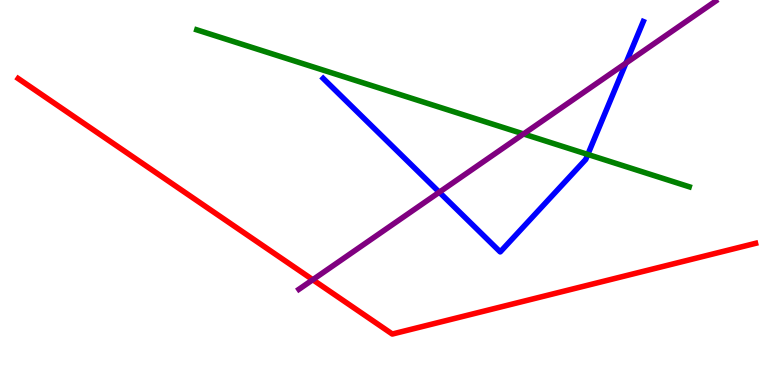[{'lines': ['blue', 'red'], 'intersections': []}, {'lines': ['green', 'red'], 'intersections': []}, {'lines': ['purple', 'red'], 'intersections': [{'x': 4.04, 'y': 2.73}]}, {'lines': ['blue', 'green'], 'intersections': [{'x': 7.58, 'y': 5.99}]}, {'lines': ['blue', 'purple'], 'intersections': [{'x': 5.67, 'y': 5.01}, {'x': 8.08, 'y': 8.36}]}, {'lines': ['green', 'purple'], 'intersections': [{'x': 6.76, 'y': 6.52}]}]